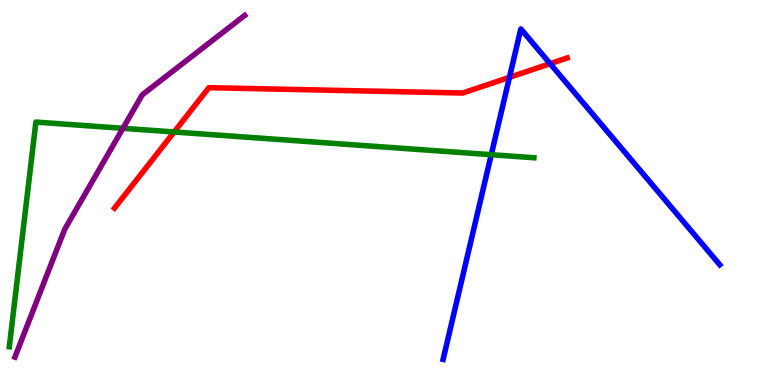[{'lines': ['blue', 'red'], 'intersections': [{'x': 6.57, 'y': 7.99}, {'x': 7.1, 'y': 8.35}]}, {'lines': ['green', 'red'], 'intersections': [{'x': 2.25, 'y': 6.57}]}, {'lines': ['purple', 'red'], 'intersections': []}, {'lines': ['blue', 'green'], 'intersections': [{'x': 6.34, 'y': 5.98}]}, {'lines': ['blue', 'purple'], 'intersections': []}, {'lines': ['green', 'purple'], 'intersections': [{'x': 1.59, 'y': 6.67}]}]